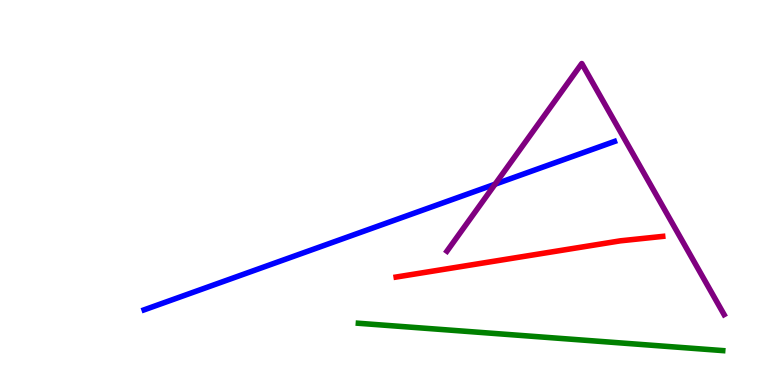[{'lines': ['blue', 'red'], 'intersections': []}, {'lines': ['green', 'red'], 'intersections': []}, {'lines': ['purple', 'red'], 'intersections': []}, {'lines': ['blue', 'green'], 'intersections': []}, {'lines': ['blue', 'purple'], 'intersections': [{'x': 6.39, 'y': 5.22}]}, {'lines': ['green', 'purple'], 'intersections': []}]